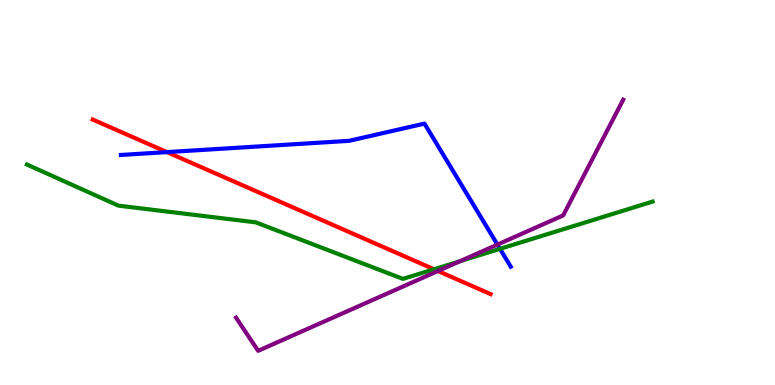[{'lines': ['blue', 'red'], 'intersections': [{'x': 2.15, 'y': 6.05}]}, {'lines': ['green', 'red'], 'intersections': [{'x': 5.6, 'y': 3.01}]}, {'lines': ['purple', 'red'], 'intersections': [{'x': 5.65, 'y': 2.96}]}, {'lines': ['blue', 'green'], 'intersections': [{'x': 6.45, 'y': 3.54}]}, {'lines': ['blue', 'purple'], 'intersections': [{'x': 6.42, 'y': 3.65}]}, {'lines': ['green', 'purple'], 'intersections': [{'x': 5.94, 'y': 3.22}]}]